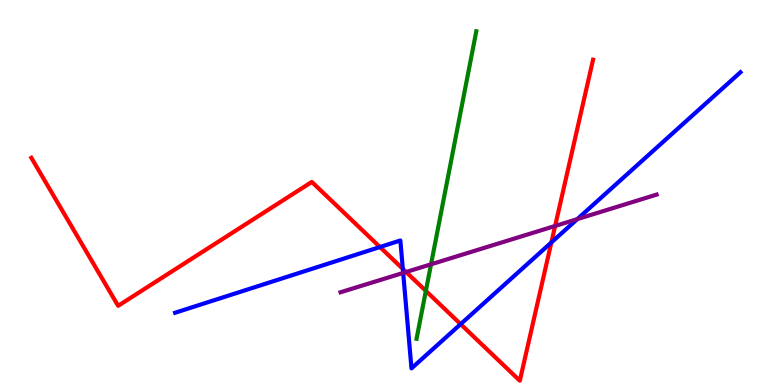[{'lines': ['blue', 'red'], 'intersections': [{'x': 4.9, 'y': 3.58}, {'x': 5.2, 'y': 3.02}, {'x': 5.94, 'y': 1.58}, {'x': 7.11, 'y': 3.7}]}, {'lines': ['green', 'red'], 'intersections': [{'x': 5.5, 'y': 2.44}]}, {'lines': ['purple', 'red'], 'intersections': [{'x': 5.24, 'y': 2.93}, {'x': 7.16, 'y': 4.13}]}, {'lines': ['blue', 'green'], 'intersections': []}, {'lines': ['blue', 'purple'], 'intersections': [{'x': 5.2, 'y': 2.91}, {'x': 7.45, 'y': 4.31}]}, {'lines': ['green', 'purple'], 'intersections': [{'x': 5.56, 'y': 3.13}]}]